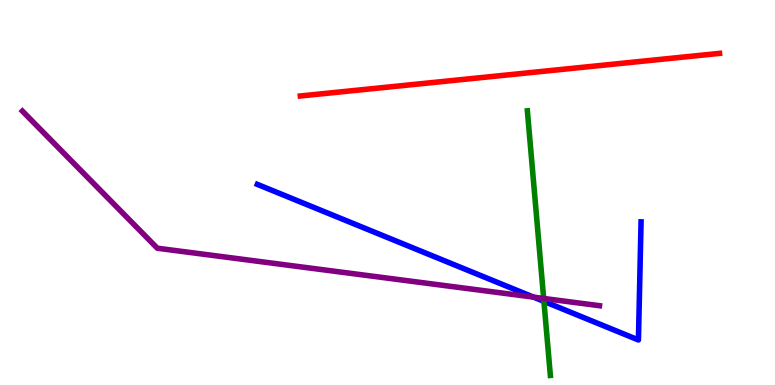[{'lines': ['blue', 'red'], 'intersections': []}, {'lines': ['green', 'red'], 'intersections': []}, {'lines': ['purple', 'red'], 'intersections': []}, {'lines': ['blue', 'green'], 'intersections': [{'x': 7.02, 'y': 2.17}]}, {'lines': ['blue', 'purple'], 'intersections': [{'x': 6.88, 'y': 2.28}]}, {'lines': ['green', 'purple'], 'intersections': [{'x': 7.02, 'y': 2.25}]}]